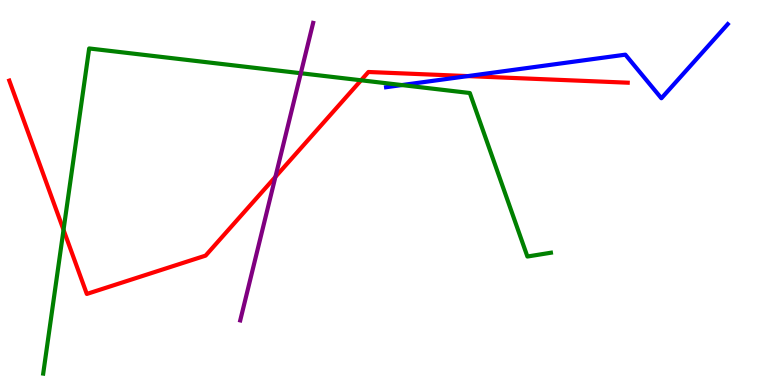[{'lines': ['blue', 'red'], 'intersections': [{'x': 6.04, 'y': 8.02}]}, {'lines': ['green', 'red'], 'intersections': [{'x': 0.82, 'y': 4.03}, {'x': 4.66, 'y': 7.91}]}, {'lines': ['purple', 'red'], 'intersections': [{'x': 3.55, 'y': 5.41}]}, {'lines': ['blue', 'green'], 'intersections': [{'x': 5.19, 'y': 7.79}]}, {'lines': ['blue', 'purple'], 'intersections': []}, {'lines': ['green', 'purple'], 'intersections': [{'x': 3.88, 'y': 8.1}]}]